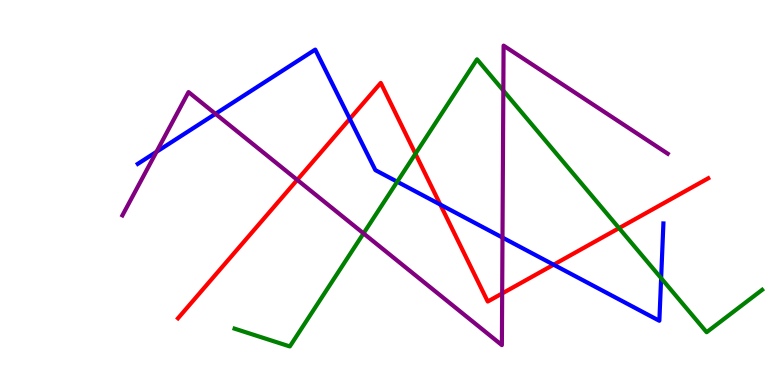[{'lines': ['blue', 'red'], 'intersections': [{'x': 4.51, 'y': 6.91}, {'x': 5.68, 'y': 4.69}, {'x': 7.14, 'y': 3.12}]}, {'lines': ['green', 'red'], 'intersections': [{'x': 5.36, 'y': 6.01}, {'x': 7.99, 'y': 4.07}]}, {'lines': ['purple', 'red'], 'intersections': [{'x': 3.84, 'y': 5.33}, {'x': 6.48, 'y': 2.38}]}, {'lines': ['blue', 'green'], 'intersections': [{'x': 5.13, 'y': 5.28}, {'x': 8.53, 'y': 2.78}]}, {'lines': ['blue', 'purple'], 'intersections': [{'x': 2.02, 'y': 6.06}, {'x': 2.78, 'y': 7.04}, {'x': 6.48, 'y': 3.83}]}, {'lines': ['green', 'purple'], 'intersections': [{'x': 4.69, 'y': 3.94}, {'x': 6.49, 'y': 7.65}]}]